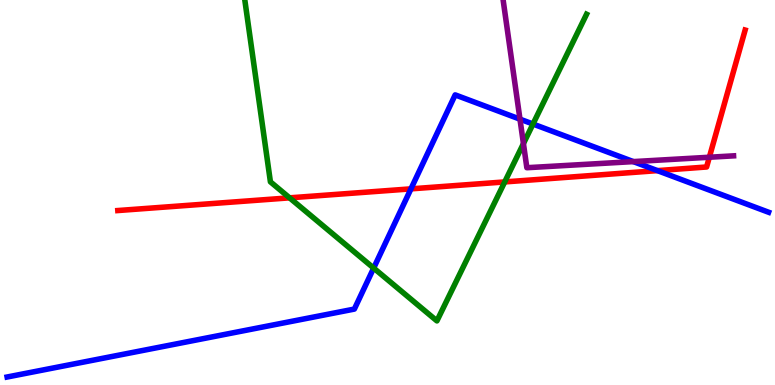[{'lines': ['blue', 'red'], 'intersections': [{'x': 5.3, 'y': 5.09}, {'x': 8.48, 'y': 5.57}]}, {'lines': ['green', 'red'], 'intersections': [{'x': 3.74, 'y': 4.86}, {'x': 6.51, 'y': 5.27}]}, {'lines': ['purple', 'red'], 'intersections': [{'x': 9.15, 'y': 5.92}]}, {'lines': ['blue', 'green'], 'intersections': [{'x': 4.82, 'y': 3.04}, {'x': 6.88, 'y': 6.78}]}, {'lines': ['blue', 'purple'], 'intersections': [{'x': 6.71, 'y': 6.91}, {'x': 8.17, 'y': 5.8}]}, {'lines': ['green', 'purple'], 'intersections': [{'x': 6.75, 'y': 6.27}]}]